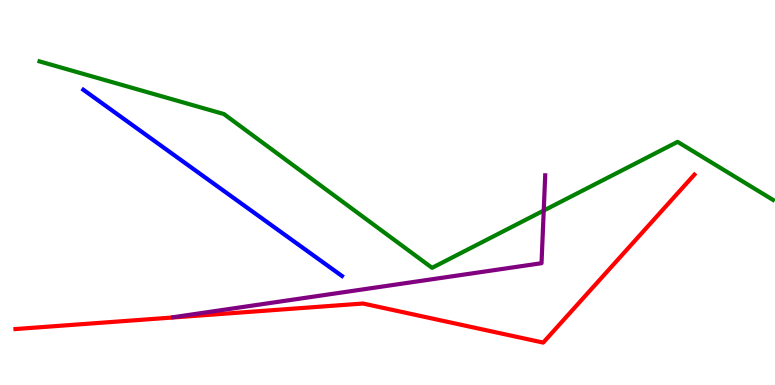[{'lines': ['blue', 'red'], 'intersections': []}, {'lines': ['green', 'red'], 'intersections': []}, {'lines': ['purple', 'red'], 'intersections': []}, {'lines': ['blue', 'green'], 'intersections': []}, {'lines': ['blue', 'purple'], 'intersections': []}, {'lines': ['green', 'purple'], 'intersections': [{'x': 7.02, 'y': 4.53}]}]